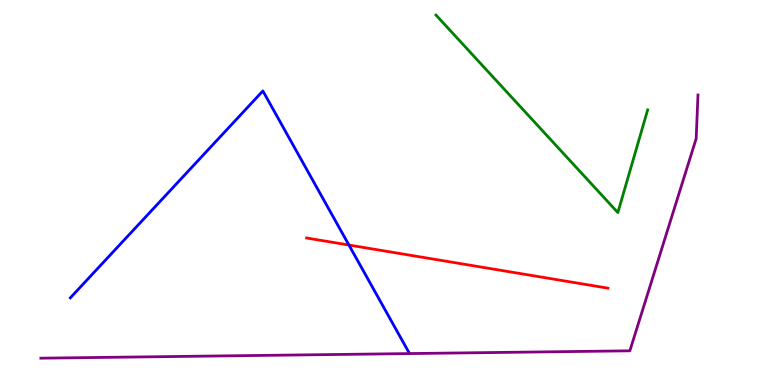[{'lines': ['blue', 'red'], 'intersections': [{'x': 4.5, 'y': 3.64}]}, {'lines': ['green', 'red'], 'intersections': []}, {'lines': ['purple', 'red'], 'intersections': []}, {'lines': ['blue', 'green'], 'intersections': []}, {'lines': ['blue', 'purple'], 'intersections': []}, {'lines': ['green', 'purple'], 'intersections': []}]